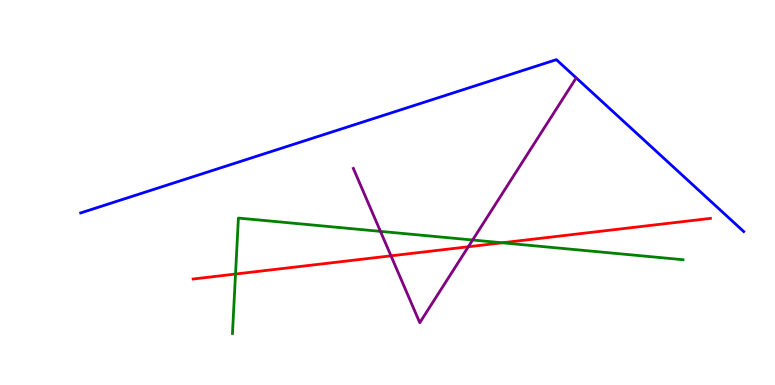[{'lines': ['blue', 'red'], 'intersections': []}, {'lines': ['green', 'red'], 'intersections': [{'x': 3.04, 'y': 2.88}, {'x': 6.48, 'y': 3.69}]}, {'lines': ['purple', 'red'], 'intersections': [{'x': 5.04, 'y': 3.36}, {'x': 6.04, 'y': 3.59}]}, {'lines': ['blue', 'green'], 'intersections': []}, {'lines': ['blue', 'purple'], 'intersections': []}, {'lines': ['green', 'purple'], 'intersections': [{'x': 4.91, 'y': 3.99}, {'x': 6.1, 'y': 3.77}]}]